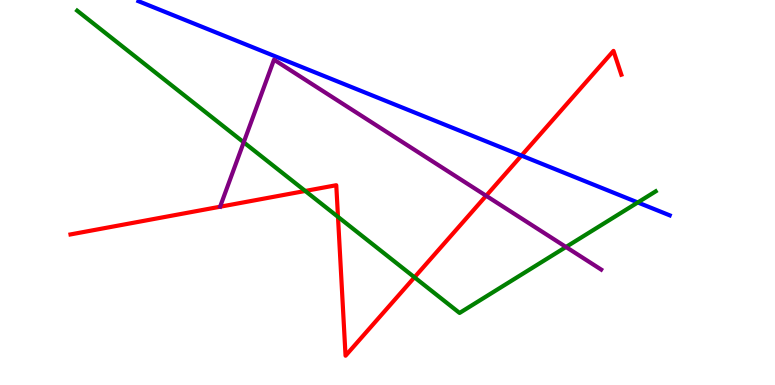[{'lines': ['blue', 'red'], 'intersections': [{'x': 6.73, 'y': 5.96}]}, {'lines': ['green', 'red'], 'intersections': [{'x': 3.94, 'y': 5.04}, {'x': 4.36, 'y': 4.37}, {'x': 5.35, 'y': 2.8}]}, {'lines': ['purple', 'red'], 'intersections': [{'x': 6.27, 'y': 4.91}]}, {'lines': ['blue', 'green'], 'intersections': [{'x': 8.23, 'y': 4.74}]}, {'lines': ['blue', 'purple'], 'intersections': []}, {'lines': ['green', 'purple'], 'intersections': [{'x': 3.14, 'y': 6.3}, {'x': 7.3, 'y': 3.58}]}]